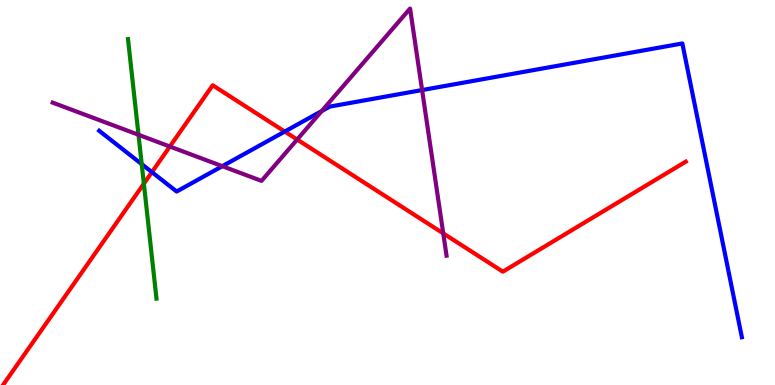[{'lines': ['blue', 'red'], 'intersections': [{'x': 1.96, 'y': 5.53}, {'x': 3.67, 'y': 6.58}]}, {'lines': ['green', 'red'], 'intersections': [{'x': 1.86, 'y': 5.23}]}, {'lines': ['purple', 'red'], 'intersections': [{'x': 2.19, 'y': 6.19}, {'x': 3.83, 'y': 6.38}, {'x': 5.72, 'y': 3.94}]}, {'lines': ['blue', 'green'], 'intersections': [{'x': 1.83, 'y': 5.74}]}, {'lines': ['blue', 'purple'], 'intersections': [{'x': 2.87, 'y': 5.68}, {'x': 4.15, 'y': 7.12}, {'x': 5.45, 'y': 7.66}]}, {'lines': ['green', 'purple'], 'intersections': [{'x': 1.79, 'y': 6.5}]}]